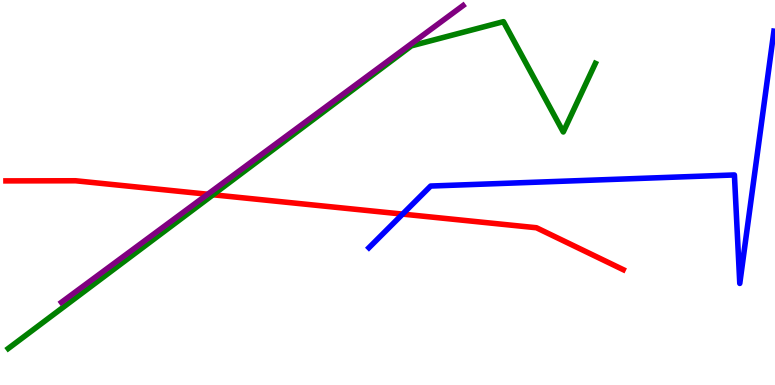[{'lines': ['blue', 'red'], 'intersections': [{'x': 5.19, 'y': 4.44}]}, {'lines': ['green', 'red'], 'intersections': [{'x': 2.75, 'y': 4.94}]}, {'lines': ['purple', 'red'], 'intersections': [{'x': 2.68, 'y': 4.95}]}, {'lines': ['blue', 'green'], 'intersections': []}, {'lines': ['blue', 'purple'], 'intersections': []}, {'lines': ['green', 'purple'], 'intersections': []}]